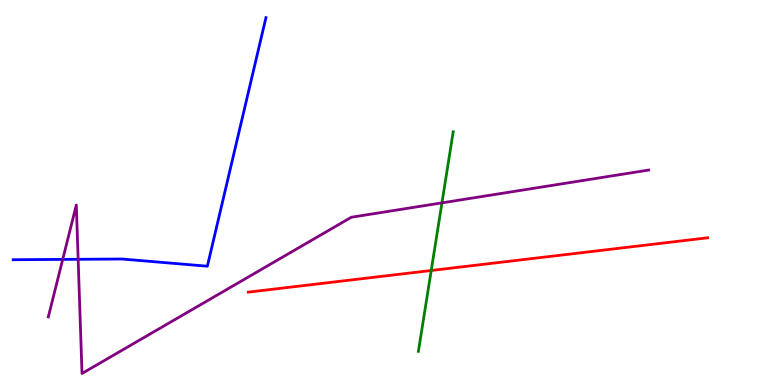[{'lines': ['blue', 'red'], 'intersections': []}, {'lines': ['green', 'red'], 'intersections': [{'x': 5.56, 'y': 2.97}]}, {'lines': ['purple', 'red'], 'intersections': []}, {'lines': ['blue', 'green'], 'intersections': []}, {'lines': ['blue', 'purple'], 'intersections': [{'x': 0.809, 'y': 3.26}, {'x': 1.01, 'y': 3.27}]}, {'lines': ['green', 'purple'], 'intersections': [{'x': 5.7, 'y': 4.73}]}]